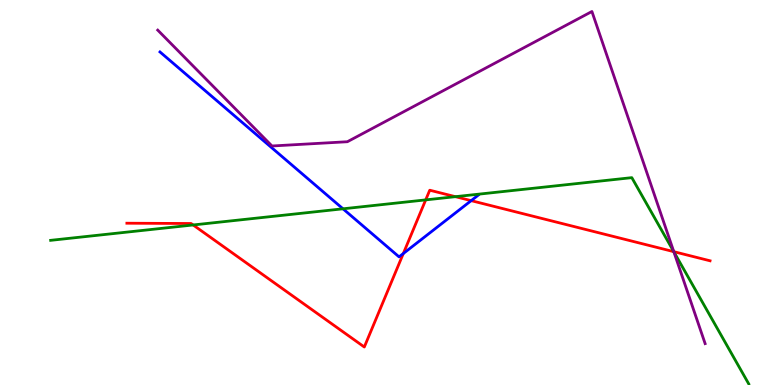[{'lines': ['blue', 'red'], 'intersections': [{'x': 5.2, 'y': 3.41}, {'x': 6.08, 'y': 4.79}]}, {'lines': ['green', 'red'], 'intersections': [{'x': 2.49, 'y': 4.16}, {'x': 5.49, 'y': 4.81}, {'x': 5.88, 'y': 4.89}, {'x': 8.69, 'y': 3.46}]}, {'lines': ['purple', 'red'], 'intersections': [{'x': 8.69, 'y': 3.46}]}, {'lines': ['blue', 'green'], 'intersections': [{'x': 4.43, 'y': 4.58}]}, {'lines': ['blue', 'purple'], 'intersections': []}, {'lines': ['green', 'purple'], 'intersections': [{'x': 8.69, 'y': 3.46}]}]